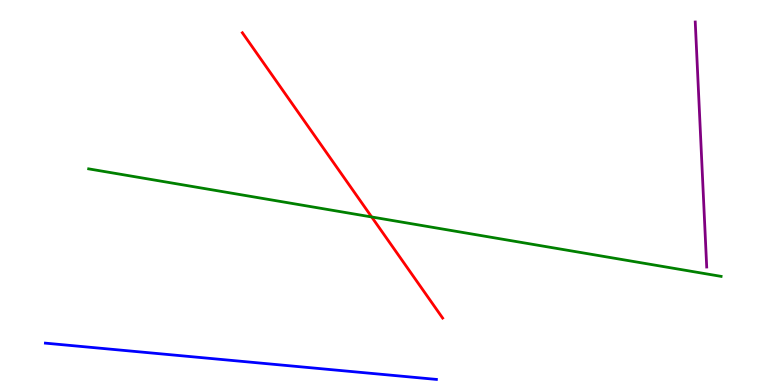[{'lines': ['blue', 'red'], 'intersections': []}, {'lines': ['green', 'red'], 'intersections': [{'x': 4.8, 'y': 4.36}]}, {'lines': ['purple', 'red'], 'intersections': []}, {'lines': ['blue', 'green'], 'intersections': []}, {'lines': ['blue', 'purple'], 'intersections': []}, {'lines': ['green', 'purple'], 'intersections': []}]